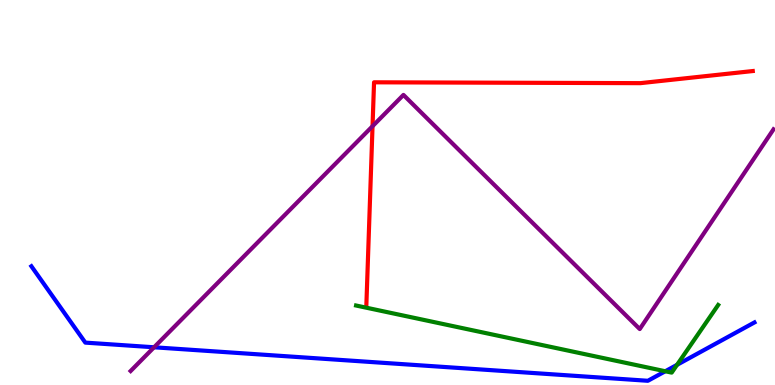[{'lines': ['blue', 'red'], 'intersections': []}, {'lines': ['green', 'red'], 'intersections': []}, {'lines': ['purple', 'red'], 'intersections': [{'x': 4.81, 'y': 6.72}]}, {'lines': ['blue', 'green'], 'intersections': [{'x': 8.58, 'y': 0.357}, {'x': 8.74, 'y': 0.524}]}, {'lines': ['blue', 'purple'], 'intersections': [{'x': 1.99, 'y': 0.98}]}, {'lines': ['green', 'purple'], 'intersections': []}]